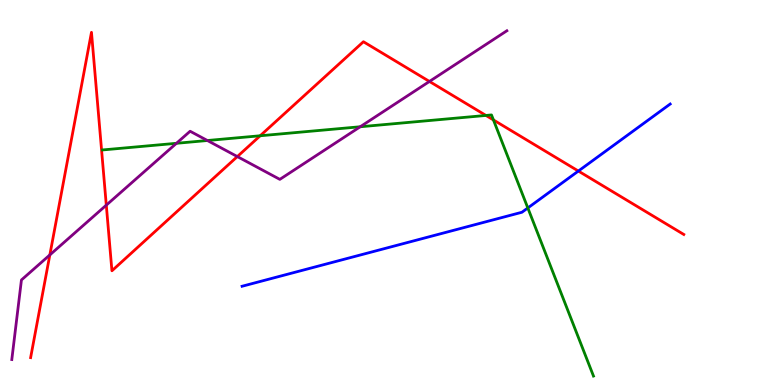[{'lines': ['blue', 'red'], 'intersections': [{'x': 7.46, 'y': 5.56}]}, {'lines': ['green', 'red'], 'intersections': [{'x': 3.36, 'y': 6.47}, {'x': 6.27, 'y': 7.0}, {'x': 6.37, 'y': 6.88}]}, {'lines': ['purple', 'red'], 'intersections': [{'x': 0.643, 'y': 3.38}, {'x': 1.37, 'y': 4.67}, {'x': 3.06, 'y': 5.93}, {'x': 5.54, 'y': 7.88}]}, {'lines': ['blue', 'green'], 'intersections': [{'x': 6.81, 'y': 4.6}]}, {'lines': ['blue', 'purple'], 'intersections': []}, {'lines': ['green', 'purple'], 'intersections': [{'x': 2.28, 'y': 6.28}, {'x': 2.68, 'y': 6.35}, {'x': 4.65, 'y': 6.71}]}]